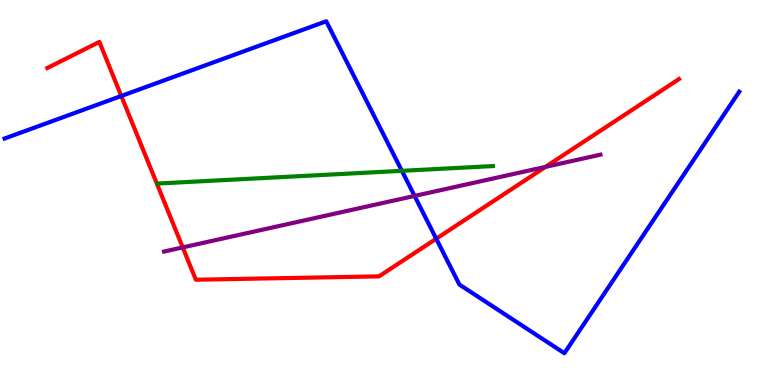[{'lines': ['blue', 'red'], 'intersections': [{'x': 1.57, 'y': 7.51}, {'x': 5.63, 'y': 3.8}]}, {'lines': ['green', 'red'], 'intersections': []}, {'lines': ['purple', 'red'], 'intersections': [{'x': 2.36, 'y': 3.57}, {'x': 7.04, 'y': 5.67}]}, {'lines': ['blue', 'green'], 'intersections': [{'x': 5.19, 'y': 5.56}]}, {'lines': ['blue', 'purple'], 'intersections': [{'x': 5.35, 'y': 4.91}]}, {'lines': ['green', 'purple'], 'intersections': []}]